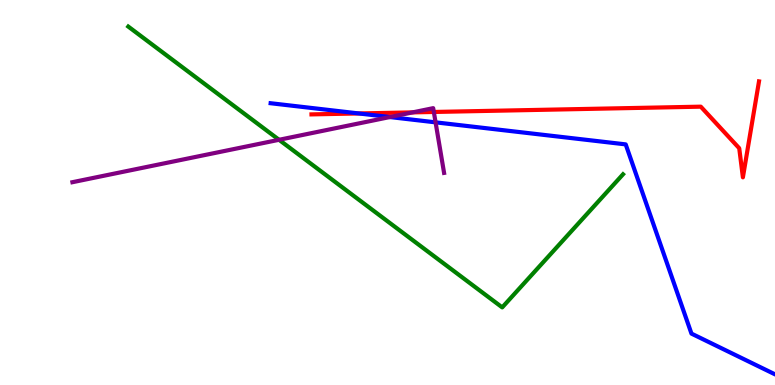[{'lines': ['blue', 'red'], 'intersections': [{'x': 4.63, 'y': 7.05}]}, {'lines': ['green', 'red'], 'intersections': []}, {'lines': ['purple', 'red'], 'intersections': [{'x': 5.32, 'y': 7.08}, {'x': 5.6, 'y': 7.09}]}, {'lines': ['blue', 'green'], 'intersections': []}, {'lines': ['blue', 'purple'], 'intersections': [{'x': 5.03, 'y': 6.96}, {'x': 5.62, 'y': 6.82}]}, {'lines': ['green', 'purple'], 'intersections': [{'x': 3.6, 'y': 6.37}]}]